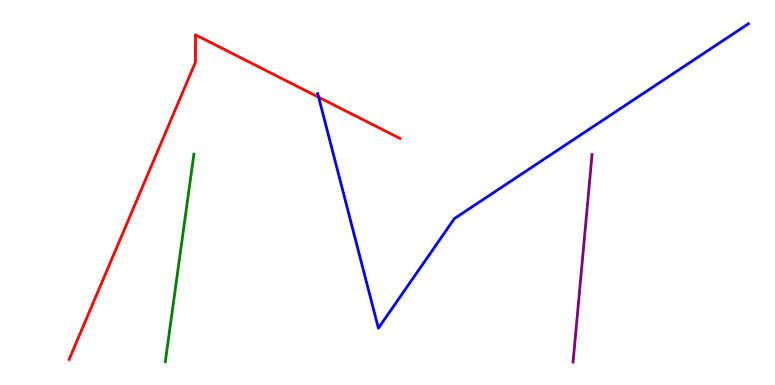[{'lines': ['blue', 'red'], 'intersections': [{'x': 4.11, 'y': 7.48}]}, {'lines': ['green', 'red'], 'intersections': []}, {'lines': ['purple', 'red'], 'intersections': []}, {'lines': ['blue', 'green'], 'intersections': []}, {'lines': ['blue', 'purple'], 'intersections': []}, {'lines': ['green', 'purple'], 'intersections': []}]